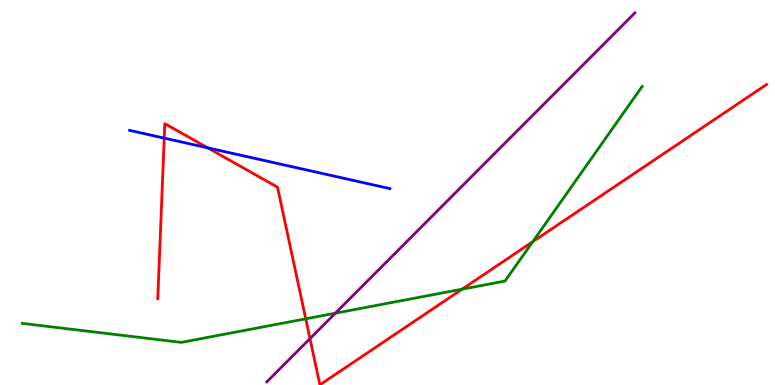[{'lines': ['blue', 'red'], 'intersections': [{'x': 2.12, 'y': 6.41}, {'x': 2.68, 'y': 6.16}]}, {'lines': ['green', 'red'], 'intersections': [{'x': 3.95, 'y': 1.72}, {'x': 5.96, 'y': 2.49}, {'x': 6.87, 'y': 3.72}]}, {'lines': ['purple', 'red'], 'intersections': [{'x': 4.0, 'y': 1.2}]}, {'lines': ['blue', 'green'], 'intersections': []}, {'lines': ['blue', 'purple'], 'intersections': []}, {'lines': ['green', 'purple'], 'intersections': [{'x': 4.33, 'y': 1.86}]}]